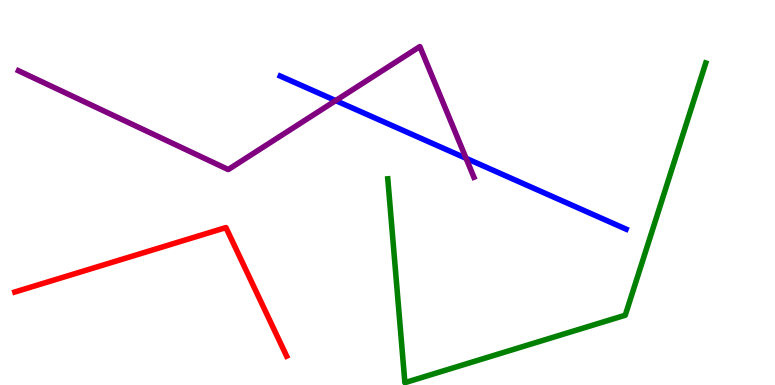[{'lines': ['blue', 'red'], 'intersections': []}, {'lines': ['green', 'red'], 'intersections': []}, {'lines': ['purple', 'red'], 'intersections': []}, {'lines': ['blue', 'green'], 'intersections': []}, {'lines': ['blue', 'purple'], 'intersections': [{'x': 4.33, 'y': 7.39}, {'x': 6.01, 'y': 5.89}]}, {'lines': ['green', 'purple'], 'intersections': []}]